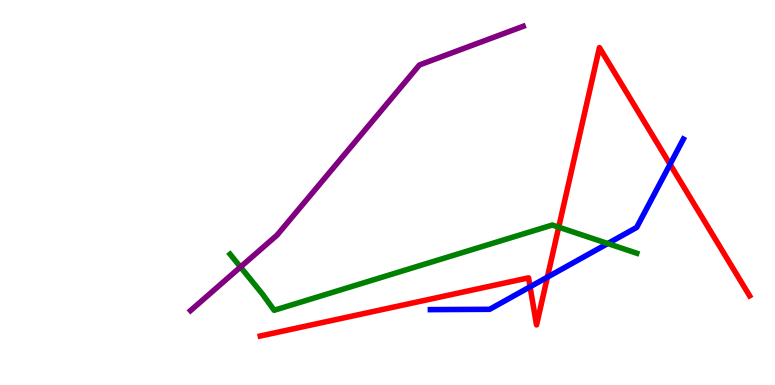[{'lines': ['blue', 'red'], 'intersections': [{'x': 6.84, 'y': 2.55}, {'x': 7.06, 'y': 2.8}, {'x': 8.65, 'y': 5.73}]}, {'lines': ['green', 'red'], 'intersections': [{'x': 7.21, 'y': 4.1}]}, {'lines': ['purple', 'red'], 'intersections': []}, {'lines': ['blue', 'green'], 'intersections': [{'x': 7.84, 'y': 3.67}]}, {'lines': ['blue', 'purple'], 'intersections': []}, {'lines': ['green', 'purple'], 'intersections': [{'x': 3.1, 'y': 3.06}]}]